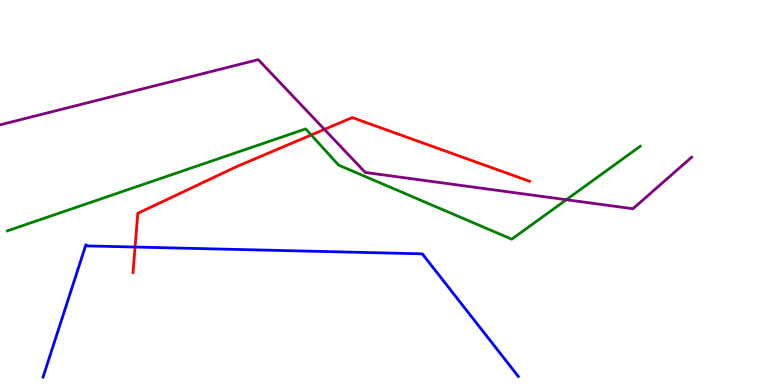[{'lines': ['blue', 'red'], 'intersections': [{'x': 1.74, 'y': 3.58}]}, {'lines': ['green', 'red'], 'intersections': [{'x': 4.02, 'y': 6.49}]}, {'lines': ['purple', 'red'], 'intersections': [{'x': 4.19, 'y': 6.64}]}, {'lines': ['blue', 'green'], 'intersections': []}, {'lines': ['blue', 'purple'], 'intersections': []}, {'lines': ['green', 'purple'], 'intersections': [{'x': 7.31, 'y': 4.81}]}]